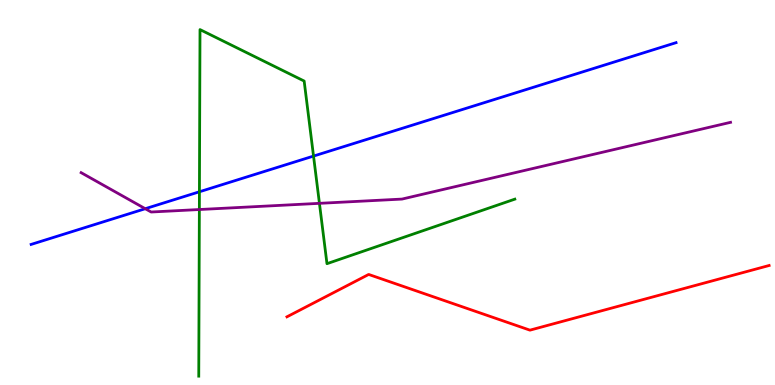[{'lines': ['blue', 'red'], 'intersections': []}, {'lines': ['green', 'red'], 'intersections': []}, {'lines': ['purple', 'red'], 'intersections': []}, {'lines': ['blue', 'green'], 'intersections': [{'x': 2.57, 'y': 5.02}, {'x': 4.05, 'y': 5.95}]}, {'lines': ['blue', 'purple'], 'intersections': [{'x': 1.87, 'y': 4.58}]}, {'lines': ['green', 'purple'], 'intersections': [{'x': 2.57, 'y': 4.56}, {'x': 4.12, 'y': 4.72}]}]